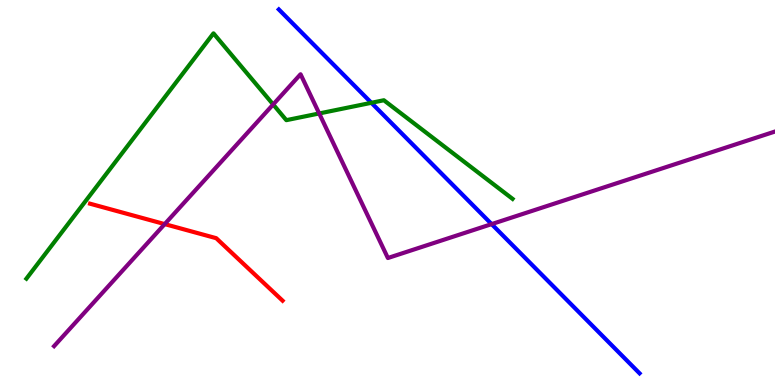[{'lines': ['blue', 'red'], 'intersections': []}, {'lines': ['green', 'red'], 'intersections': []}, {'lines': ['purple', 'red'], 'intersections': [{'x': 2.13, 'y': 4.18}]}, {'lines': ['blue', 'green'], 'intersections': [{'x': 4.79, 'y': 7.33}]}, {'lines': ['blue', 'purple'], 'intersections': [{'x': 6.34, 'y': 4.18}]}, {'lines': ['green', 'purple'], 'intersections': [{'x': 3.52, 'y': 7.29}, {'x': 4.12, 'y': 7.05}]}]